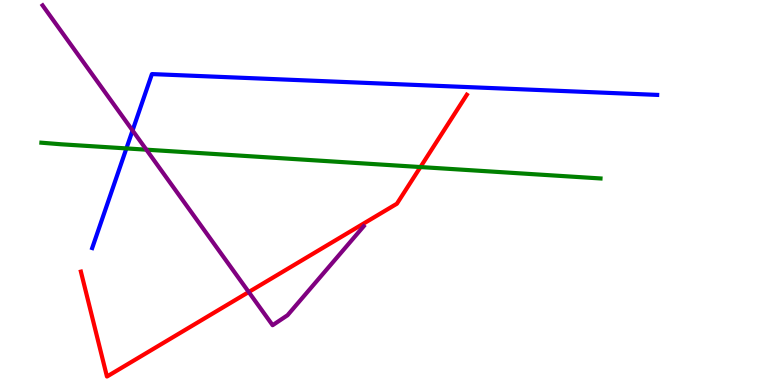[{'lines': ['blue', 'red'], 'intersections': []}, {'lines': ['green', 'red'], 'intersections': [{'x': 5.42, 'y': 5.66}]}, {'lines': ['purple', 'red'], 'intersections': [{'x': 3.21, 'y': 2.41}]}, {'lines': ['blue', 'green'], 'intersections': [{'x': 1.63, 'y': 6.15}]}, {'lines': ['blue', 'purple'], 'intersections': [{'x': 1.71, 'y': 6.61}]}, {'lines': ['green', 'purple'], 'intersections': [{'x': 1.89, 'y': 6.11}]}]